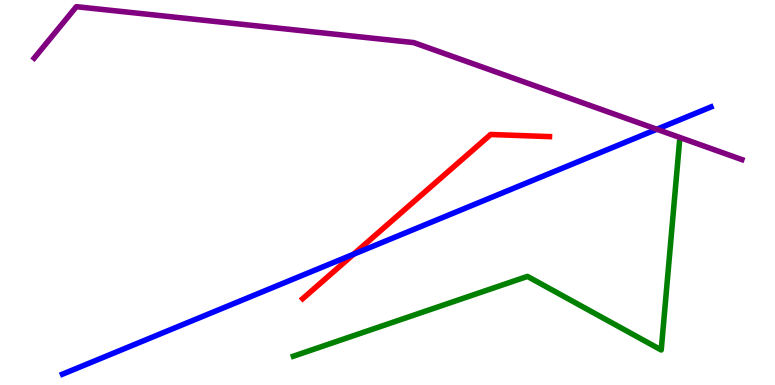[{'lines': ['blue', 'red'], 'intersections': [{'x': 4.56, 'y': 3.4}]}, {'lines': ['green', 'red'], 'intersections': []}, {'lines': ['purple', 'red'], 'intersections': []}, {'lines': ['blue', 'green'], 'intersections': []}, {'lines': ['blue', 'purple'], 'intersections': [{'x': 8.48, 'y': 6.64}]}, {'lines': ['green', 'purple'], 'intersections': []}]